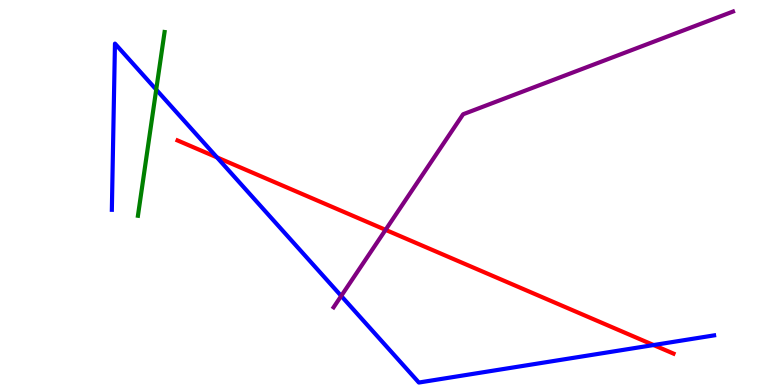[{'lines': ['blue', 'red'], 'intersections': [{'x': 2.8, 'y': 5.91}, {'x': 8.43, 'y': 1.04}]}, {'lines': ['green', 'red'], 'intersections': []}, {'lines': ['purple', 'red'], 'intersections': [{'x': 4.98, 'y': 4.03}]}, {'lines': ['blue', 'green'], 'intersections': [{'x': 2.02, 'y': 7.67}]}, {'lines': ['blue', 'purple'], 'intersections': [{'x': 4.4, 'y': 2.31}]}, {'lines': ['green', 'purple'], 'intersections': []}]